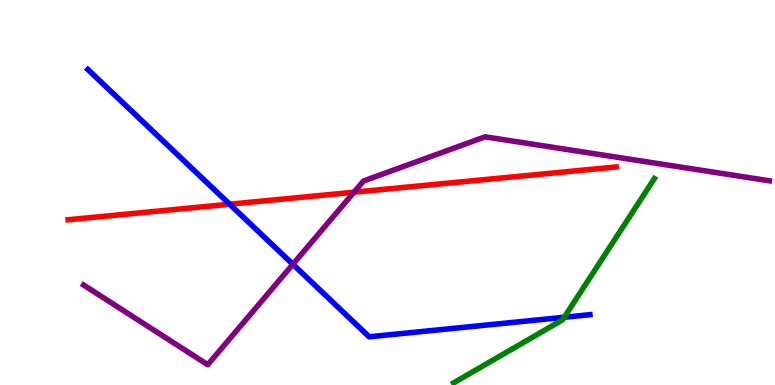[{'lines': ['blue', 'red'], 'intersections': [{'x': 2.96, 'y': 4.7}]}, {'lines': ['green', 'red'], 'intersections': []}, {'lines': ['purple', 'red'], 'intersections': [{'x': 4.57, 'y': 5.01}]}, {'lines': ['blue', 'green'], 'intersections': [{'x': 7.28, 'y': 1.76}]}, {'lines': ['blue', 'purple'], 'intersections': [{'x': 3.78, 'y': 3.14}]}, {'lines': ['green', 'purple'], 'intersections': []}]